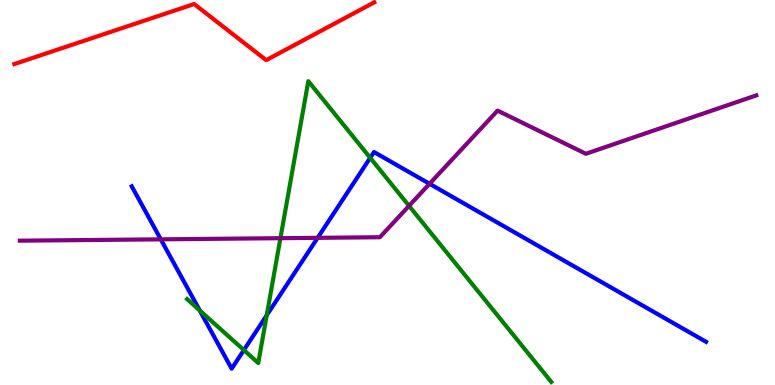[{'lines': ['blue', 'red'], 'intersections': []}, {'lines': ['green', 'red'], 'intersections': []}, {'lines': ['purple', 'red'], 'intersections': []}, {'lines': ['blue', 'green'], 'intersections': [{'x': 2.58, 'y': 1.94}, {'x': 3.15, 'y': 0.907}, {'x': 3.44, 'y': 1.81}, {'x': 4.78, 'y': 5.9}]}, {'lines': ['blue', 'purple'], 'intersections': [{'x': 2.07, 'y': 3.78}, {'x': 4.1, 'y': 3.82}, {'x': 5.54, 'y': 5.23}]}, {'lines': ['green', 'purple'], 'intersections': [{'x': 3.62, 'y': 3.81}, {'x': 5.28, 'y': 4.65}]}]